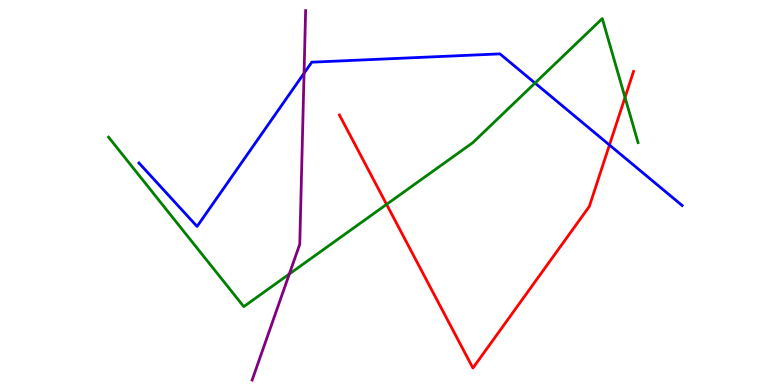[{'lines': ['blue', 'red'], 'intersections': [{'x': 7.86, 'y': 6.23}]}, {'lines': ['green', 'red'], 'intersections': [{'x': 4.99, 'y': 4.69}, {'x': 8.06, 'y': 7.47}]}, {'lines': ['purple', 'red'], 'intersections': []}, {'lines': ['blue', 'green'], 'intersections': [{'x': 6.9, 'y': 7.84}]}, {'lines': ['blue', 'purple'], 'intersections': [{'x': 3.92, 'y': 8.1}]}, {'lines': ['green', 'purple'], 'intersections': [{'x': 3.73, 'y': 2.88}]}]